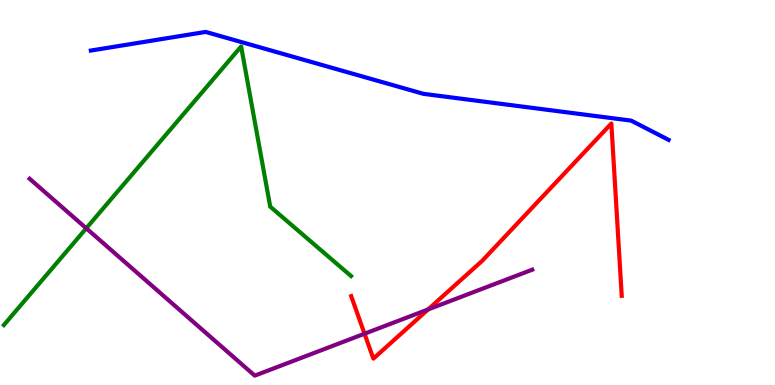[{'lines': ['blue', 'red'], 'intersections': []}, {'lines': ['green', 'red'], 'intersections': []}, {'lines': ['purple', 'red'], 'intersections': [{'x': 4.7, 'y': 1.33}, {'x': 5.52, 'y': 1.96}]}, {'lines': ['blue', 'green'], 'intersections': []}, {'lines': ['blue', 'purple'], 'intersections': []}, {'lines': ['green', 'purple'], 'intersections': [{'x': 1.11, 'y': 4.07}]}]